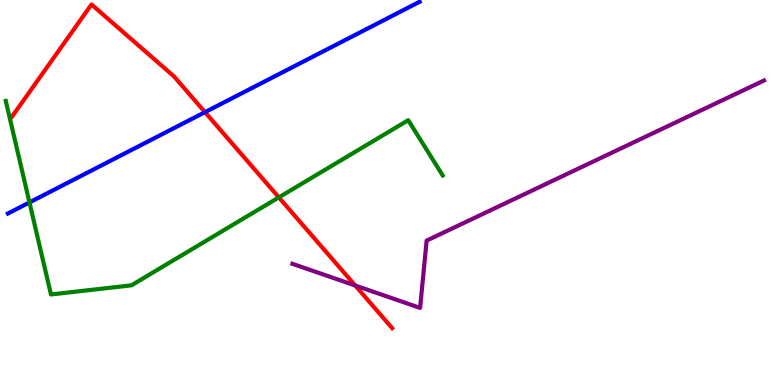[{'lines': ['blue', 'red'], 'intersections': [{'x': 2.64, 'y': 7.09}]}, {'lines': ['green', 'red'], 'intersections': [{'x': 3.6, 'y': 4.87}]}, {'lines': ['purple', 'red'], 'intersections': [{'x': 4.58, 'y': 2.58}]}, {'lines': ['blue', 'green'], 'intersections': [{'x': 0.38, 'y': 4.74}]}, {'lines': ['blue', 'purple'], 'intersections': []}, {'lines': ['green', 'purple'], 'intersections': []}]